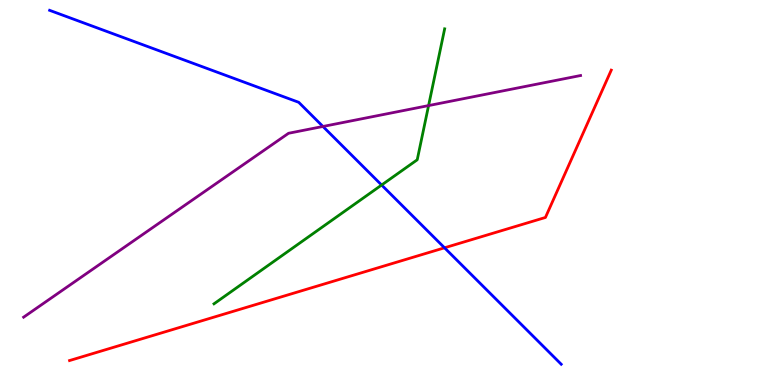[{'lines': ['blue', 'red'], 'intersections': [{'x': 5.74, 'y': 3.56}]}, {'lines': ['green', 'red'], 'intersections': []}, {'lines': ['purple', 'red'], 'intersections': []}, {'lines': ['blue', 'green'], 'intersections': [{'x': 4.92, 'y': 5.19}]}, {'lines': ['blue', 'purple'], 'intersections': [{'x': 4.17, 'y': 6.71}]}, {'lines': ['green', 'purple'], 'intersections': [{'x': 5.53, 'y': 7.26}]}]